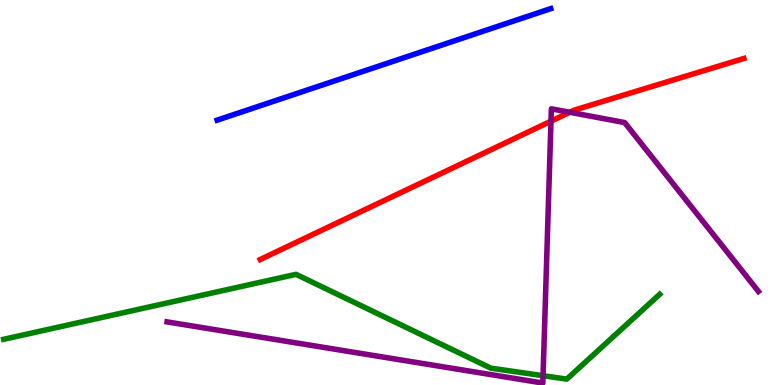[{'lines': ['blue', 'red'], 'intersections': []}, {'lines': ['green', 'red'], 'intersections': []}, {'lines': ['purple', 'red'], 'intersections': [{'x': 7.11, 'y': 6.85}, {'x': 7.35, 'y': 7.08}]}, {'lines': ['blue', 'green'], 'intersections': []}, {'lines': ['blue', 'purple'], 'intersections': []}, {'lines': ['green', 'purple'], 'intersections': [{'x': 7.01, 'y': 0.242}]}]